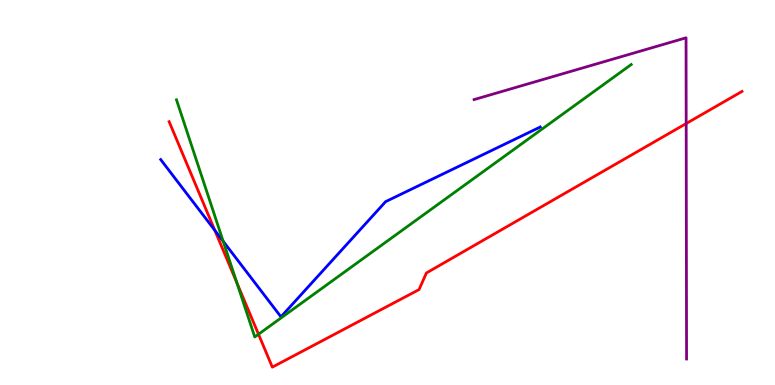[{'lines': ['blue', 'red'], 'intersections': [{'x': 2.77, 'y': 4.02}]}, {'lines': ['green', 'red'], 'intersections': [{'x': 3.06, 'y': 2.65}, {'x': 3.34, 'y': 1.32}]}, {'lines': ['purple', 'red'], 'intersections': [{'x': 8.85, 'y': 6.79}]}, {'lines': ['blue', 'green'], 'intersections': [{'x': 2.88, 'y': 3.73}]}, {'lines': ['blue', 'purple'], 'intersections': []}, {'lines': ['green', 'purple'], 'intersections': []}]